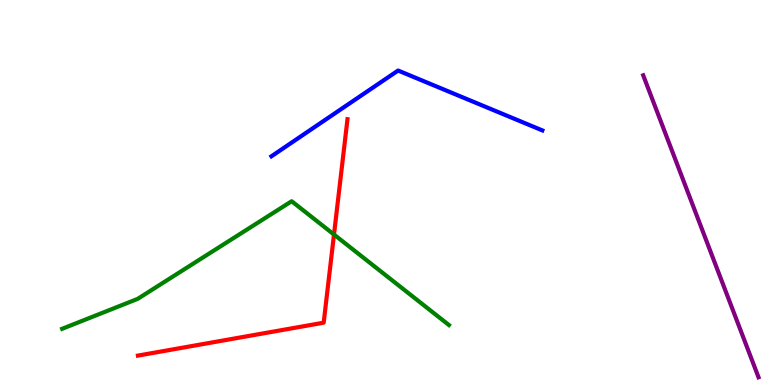[{'lines': ['blue', 'red'], 'intersections': []}, {'lines': ['green', 'red'], 'intersections': [{'x': 4.31, 'y': 3.91}]}, {'lines': ['purple', 'red'], 'intersections': []}, {'lines': ['blue', 'green'], 'intersections': []}, {'lines': ['blue', 'purple'], 'intersections': []}, {'lines': ['green', 'purple'], 'intersections': []}]